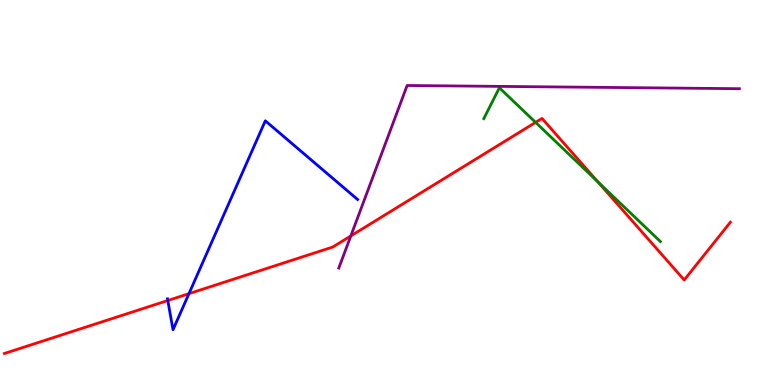[{'lines': ['blue', 'red'], 'intersections': [{'x': 2.17, 'y': 2.19}, {'x': 2.44, 'y': 2.37}]}, {'lines': ['green', 'red'], 'intersections': [{'x': 6.91, 'y': 6.82}, {'x': 7.71, 'y': 5.28}]}, {'lines': ['purple', 'red'], 'intersections': [{'x': 4.53, 'y': 3.87}]}, {'lines': ['blue', 'green'], 'intersections': []}, {'lines': ['blue', 'purple'], 'intersections': []}, {'lines': ['green', 'purple'], 'intersections': []}]